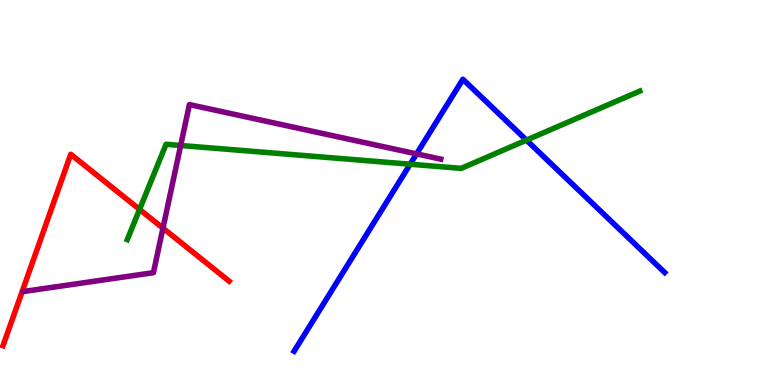[{'lines': ['blue', 'red'], 'intersections': []}, {'lines': ['green', 'red'], 'intersections': [{'x': 1.8, 'y': 4.56}]}, {'lines': ['purple', 'red'], 'intersections': [{'x': 2.1, 'y': 4.07}]}, {'lines': ['blue', 'green'], 'intersections': [{'x': 5.29, 'y': 5.73}, {'x': 6.79, 'y': 6.36}]}, {'lines': ['blue', 'purple'], 'intersections': [{'x': 5.38, 'y': 6.0}]}, {'lines': ['green', 'purple'], 'intersections': [{'x': 2.33, 'y': 6.22}]}]